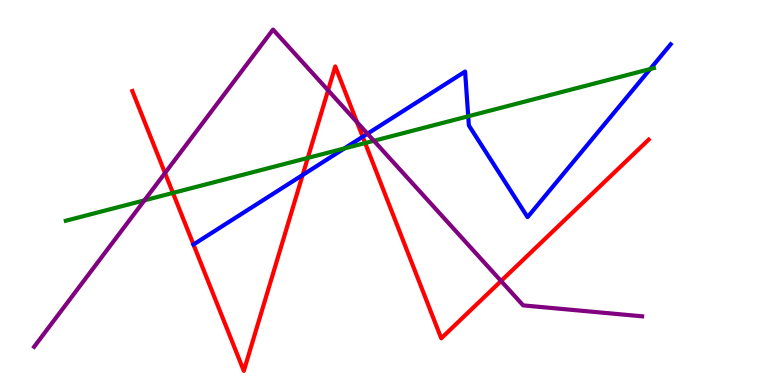[{'lines': ['blue', 'red'], 'intersections': [{'x': 2.5, 'y': 3.65}, {'x': 3.91, 'y': 5.45}, {'x': 4.68, 'y': 6.45}]}, {'lines': ['green', 'red'], 'intersections': [{'x': 2.23, 'y': 4.99}, {'x': 3.97, 'y': 5.9}, {'x': 4.71, 'y': 6.28}]}, {'lines': ['purple', 'red'], 'intersections': [{'x': 2.13, 'y': 5.51}, {'x': 4.23, 'y': 7.65}, {'x': 4.61, 'y': 6.83}, {'x': 6.47, 'y': 2.7}]}, {'lines': ['blue', 'green'], 'intersections': [{'x': 4.44, 'y': 6.14}, {'x': 6.04, 'y': 6.98}, {'x': 8.39, 'y': 8.21}]}, {'lines': ['blue', 'purple'], 'intersections': [{'x': 4.74, 'y': 6.53}]}, {'lines': ['green', 'purple'], 'intersections': [{'x': 1.86, 'y': 4.8}, {'x': 4.82, 'y': 6.34}]}]